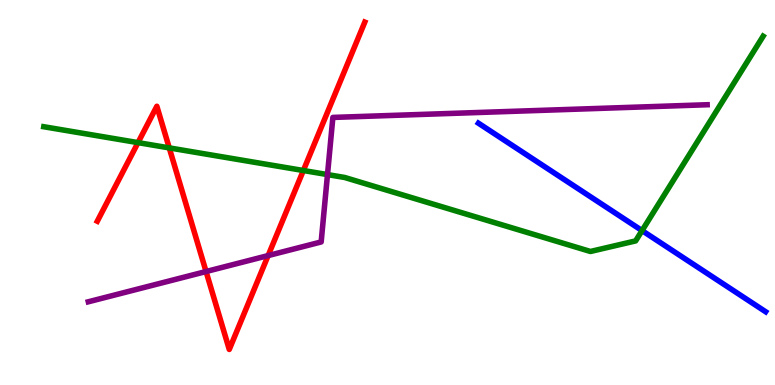[{'lines': ['blue', 'red'], 'intersections': []}, {'lines': ['green', 'red'], 'intersections': [{'x': 1.78, 'y': 6.3}, {'x': 2.18, 'y': 6.16}, {'x': 3.91, 'y': 5.57}]}, {'lines': ['purple', 'red'], 'intersections': [{'x': 2.66, 'y': 2.95}, {'x': 3.46, 'y': 3.36}]}, {'lines': ['blue', 'green'], 'intersections': [{'x': 8.28, 'y': 4.01}]}, {'lines': ['blue', 'purple'], 'intersections': []}, {'lines': ['green', 'purple'], 'intersections': [{'x': 4.23, 'y': 5.47}]}]